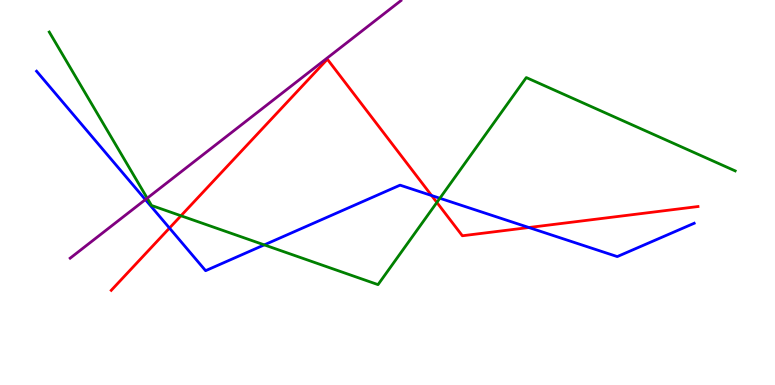[{'lines': ['blue', 'red'], 'intersections': [{'x': 2.19, 'y': 4.08}, {'x': 5.57, 'y': 4.92}, {'x': 6.82, 'y': 4.09}]}, {'lines': ['green', 'red'], 'intersections': [{'x': 2.34, 'y': 4.4}, {'x': 5.64, 'y': 4.74}]}, {'lines': ['purple', 'red'], 'intersections': []}, {'lines': ['blue', 'green'], 'intersections': [{'x': 3.41, 'y': 3.64}, {'x': 5.68, 'y': 4.85}]}, {'lines': ['blue', 'purple'], 'intersections': [{'x': 1.88, 'y': 4.82}]}, {'lines': ['green', 'purple'], 'intersections': [{'x': 1.9, 'y': 4.85}]}]